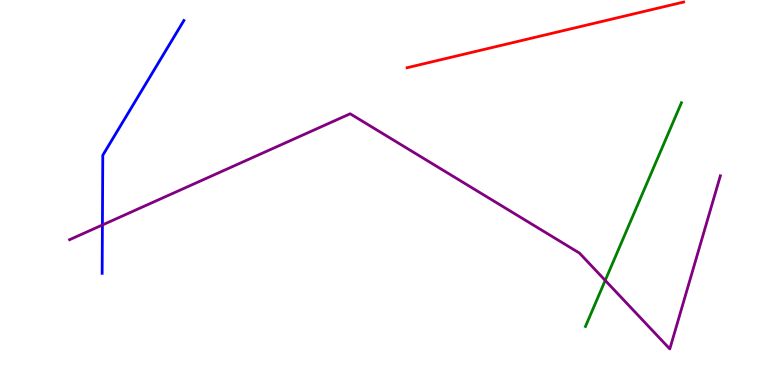[{'lines': ['blue', 'red'], 'intersections': []}, {'lines': ['green', 'red'], 'intersections': []}, {'lines': ['purple', 'red'], 'intersections': []}, {'lines': ['blue', 'green'], 'intersections': []}, {'lines': ['blue', 'purple'], 'intersections': [{'x': 1.32, 'y': 4.16}]}, {'lines': ['green', 'purple'], 'intersections': [{'x': 7.81, 'y': 2.72}]}]